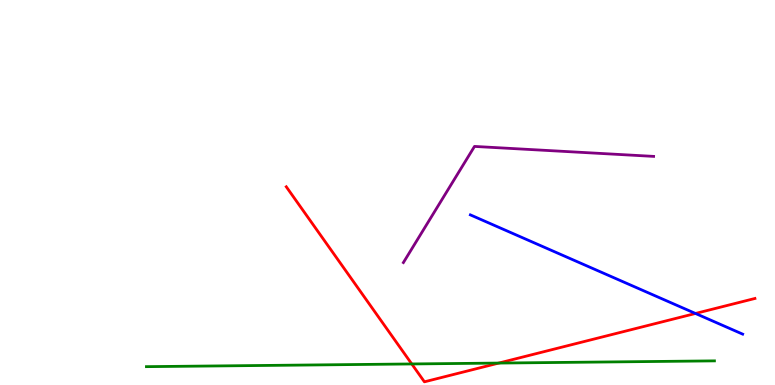[{'lines': ['blue', 'red'], 'intersections': [{'x': 8.97, 'y': 1.86}]}, {'lines': ['green', 'red'], 'intersections': [{'x': 5.31, 'y': 0.547}, {'x': 6.44, 'y': 0.57}]}, {'lines': ['purple', 'red'], 'intersections': []}, {'lines': ['blue', 'green'], 'intersections': []}, {'lines': ['blue', 'purple'], 'intersections': []}, {'lines': ['green', 'purple'], 'intersections': []}]